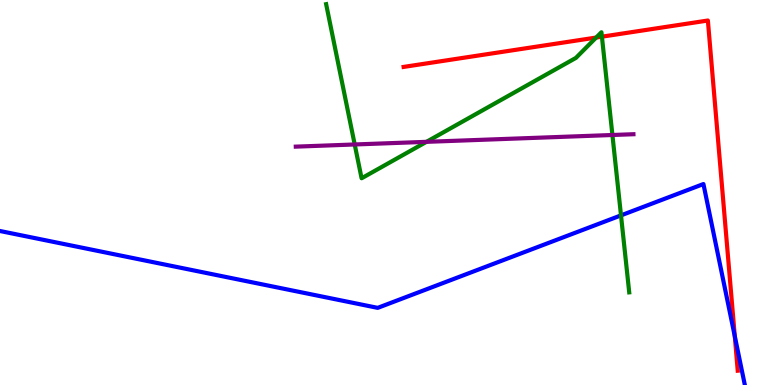[{'lines': ['blue', 'red'], 'intersections': [{'x': 9.48, 'y': 1.27}]}, {'lines': ['green', 'red'], 'intersections': [{'x': 7.69, 'y': 9.02}, {'x': 7.77, 'y': 9.05}]}, {'lines': ['purple', 'red'], 'intersections': []}, {'lines': ['blue', 'green'], 'intersections': [{'x': 8.01, 'y': 4.41}]}, {'lines': ['blue', 'purple'], 'intersections': []}, {'lines': ['green', 'purple'], 'intersections': [{'x': 4.58, 'y': 6.25}, {'x': 5.5, 'y': 6.32}, {'x': 7.9, 'y': 6.49}]}]